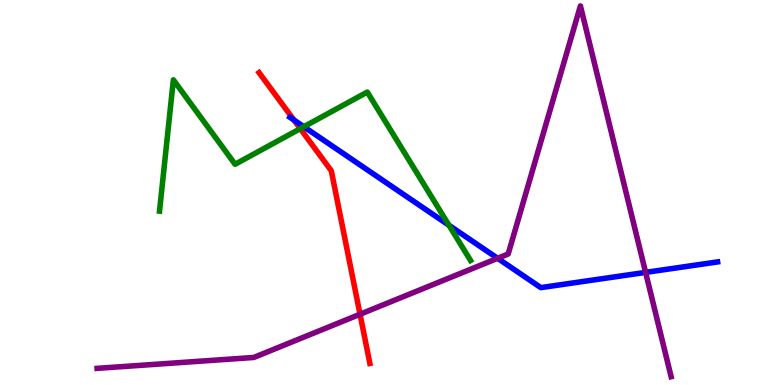[{'lines': ['blue', 'red'], 'intersections': [{'x': 3.79, 'y': 6.88}]}, {'lines': ['green', 'red'], 'intersections': [{'x': 3.87, 'y': 6.66}]}, {'lines': ['purple', 'red'], 'intersections': [{'x': 4.65, 'y': 1.84}]}, {'lines': ['blue', 'green'], 'intersections': [{'x': 3.92, 'y': 6.71}, {'x': 5.79, 'y': 4.15}]}, {'lines': ['blue', 'purple'], 'intersections': [{'x': 6.42, 'y': 3.29}, {'x': 8.33, 'y': 2.93}]}, {'lines': ['green', 'purple'], 'intersections': []}]